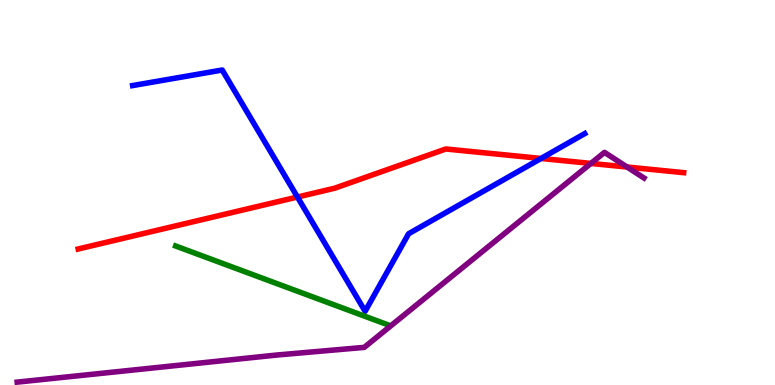[{'lines': ['blue', 'red'], 'intersections': [{'x': 3.84, 'y': 4.88}, {'x': 6.98, 'y': 5.88}]}, {'lines': ['green', 'red'], 'intersections': []}, {'lines': ['purple', 'red'], 'intersections': [{'x': 7.62, 'y': 5.76}, {'x': 8.09, 'y': 5.66}]}, {'lines': ['blue', 'green'], 'intersections': []}, {'lines': ['blue', 'purple'], 'intersections': []}, {'lines': ['green', 'purple'], 'intersections': []}]